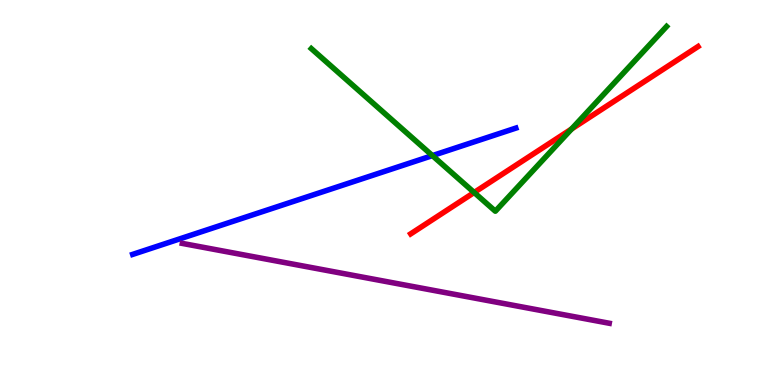[{'lines': ['blue', 'red'], 'intersections': []}, {'lines': ['green', 'red'], 'intersections': [{'x': 6.12, 'y': 5.0}, {'x': 7.38, 'y': 6.65}]}, {'lines': ['purple', 'red'], 'intersections': []}, {'lines': ['blue', 'green'], 'intersections': [{'x': 5.58, 'y': 5.96}]}, {'lines': ['blue', 'purple'], 'intersections': []}, {'lines': ['green', 'purple'], 'intersections': []}]